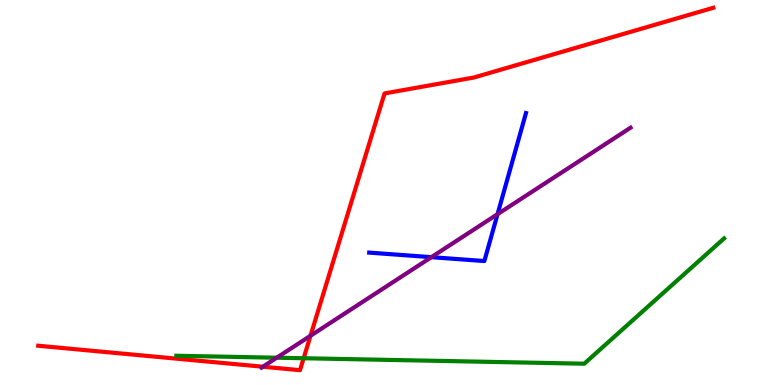[{'lines': ['blue', 'red'], 'intersections': []}, {'lines': ['green', 'red'], 'intersections': [{'x': 3.92, 'y': 0.695}]}, {'lines': ['purple', 'red'], 'intersections': [{'x': 3.39, 'y': 0.475}, {'x': 4.01, 'y': 1.28}]}, {'lines': ['blue', 'green'], 'intersections': []}, {'lines': ['blue', 'purple'], 'intersections': [{'x': 5.57, 'y': 3.32}, {'x': 6.42, 'y': 4.44}]}, {'lines': ['green', 'purple'], 'intersections': [{'x': 3.57, 'y': 0.709}]}]